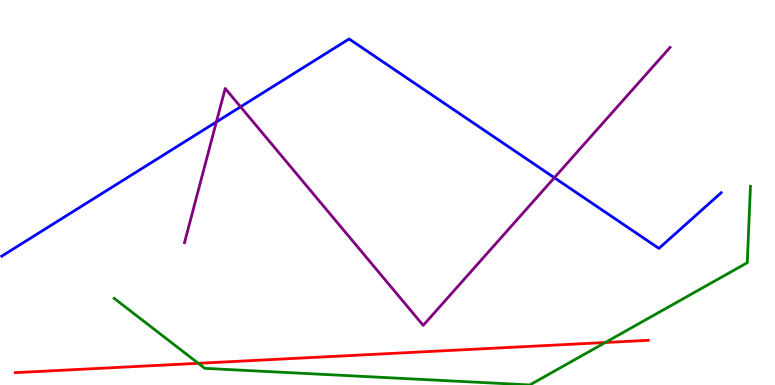[{'lines': ['blue', 'red'], 'intersections': []}, {'lines': ['green', 'red'], 'intersections': [{'x': 2.56, 'y': 0.564}, {'x': 7.81, 'y': 1.1}]}, {'lines': ['purple', 'red'], 'intersections': []}, {'lines': ['blue', 'green'], 'intersections': []}, {'lines': ['blue', 'purple'], 'intersections': [{'x': 2.79, 'y': 6.83}, {'x': 3.1, 'y': 7.23}, {'x': 7.15, 'y': 5.38}]}, {'lines': ['green', 'purple'], 'intersections': []}]